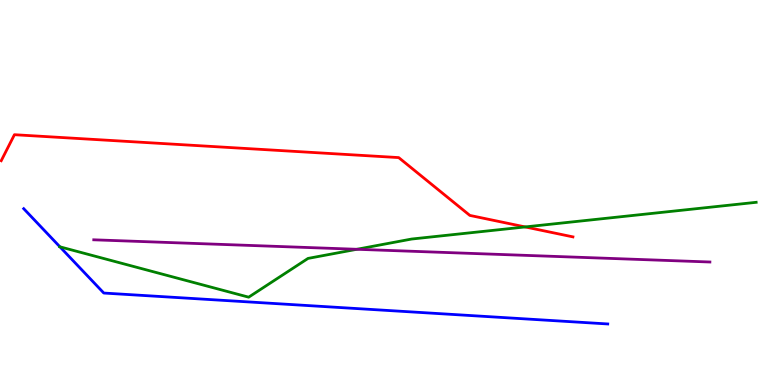[{'lines': ['blue', 'red'], 'intersections': []}, {'lines': ['green', 'red'], 'intersections': [{'x': 6.78, 'y': 4.11}]}, {'lines': ['purple', 'red'], 'intersections': []}, {'lines': ['blue', 'green'], 'intersections': [{'x': 0.773, 'y': 3.59}]}, {'lines': ['blue', 'purple'], 'intersections': []}, {'lines': ['green', 'purple'], 'intersections': [{'x': 4.6, 'y': 3.53}]}]